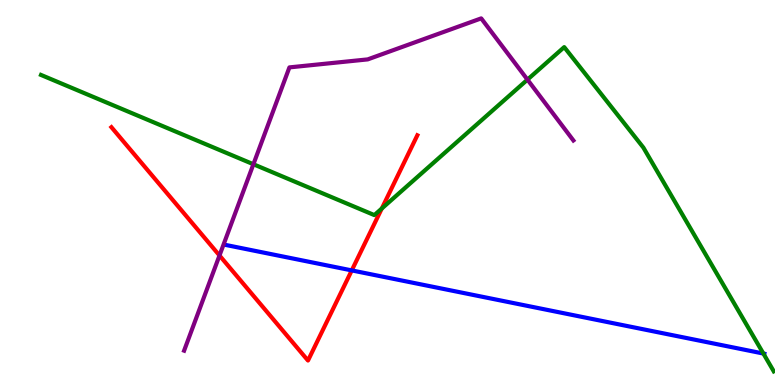[{'lines': ['blue', 'red'], 'intersections': [{'x': 4.54, 'y': 2.98}]}, {'lines': ['green', 'red'], 'intersections': [{'x': 4.93, 'y': 4.58}]}, {'lines': ['purple', 'red'], 'intersections': [{'x': 2.83, 'y': 3.36}]}, {'lines': ['blue', 'green'], 'intersections': [{'x': 9.85, 'y': 0.817}]}, {'lines': ['blue', 'purple'], 'intersections': []}, {'lines': ['green', 'purple'], 'intersections': [{'x': 3.27, 'y': 5.73}, {'x': 6.81, 'y': 7.93}]}]